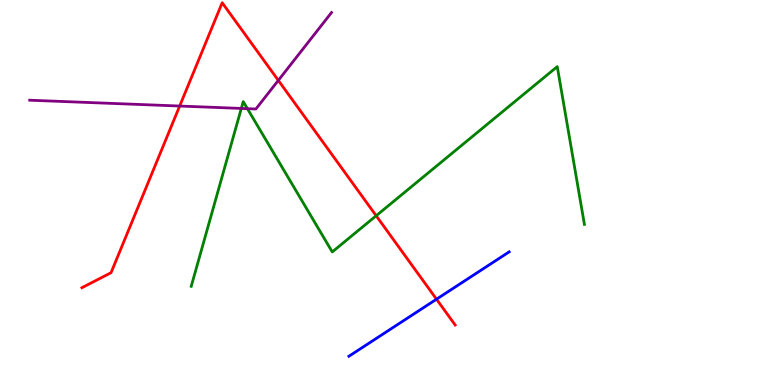[{'lines': ['blue', 'red'], 'intersections': [{'x': 5.63, 'y': 2.23}]}, {'lines': ['green', 'red'], 'intersections': [{'x': 4.85, 'y': 4.4}]}, {'lines': ['purple', 'red'], 'intersections': [{'x': 2.32, 'y': 7.25}, {'x': 3.59, 'y': 7.91}]}, {'lines': ['blue', 'green'], 'intersections': []}, {'lines': ['blue', 'purple'], 'intersections': []}, {'lines': ['green', 'purple'], 'intersections': [{'x': 3.11, 'y': 7.18}, {'x': 3.19, 'y': 7.18}]}]